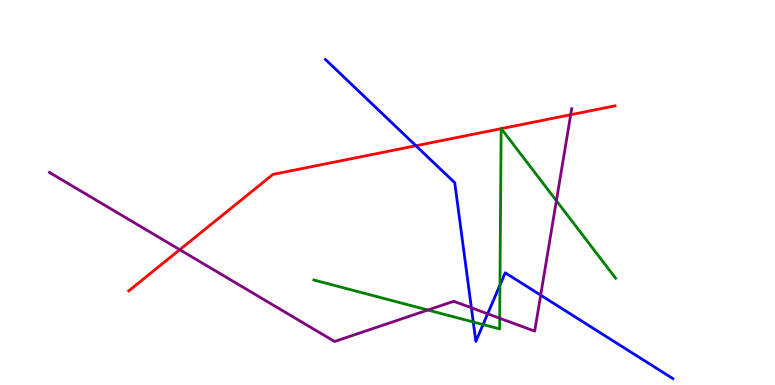[{'lines': ['blue', 'red'], 'intersections': [{'x': 5.37, 'y': 6.21}]}, {'lines': ['green', 'red'], 'intersections': [{'x': 6.47, 'y': 6.66}, {'x': 6.47, 'y': 6.66}]}, {'lines': ['purple', 'red'], 'intersections': [{'x': 2.32, 'y': 3.51}, {'x': 7.36, 'y': 7.02}]}, {'lines': ['blue', 'green'], 'intersections': [{'x': 6.11, 'y': 1.64}, {'x': 6.23, 'y': 1.57}, {'x': 6.45, 'y': 2.6}]}, {'lines': ['blue', 'purple'], 'intersections': [{'x': 6.08, 'y': 2.01}, {'x': 6.29, 'y': 1.85}, {'x': 6.98, 'y': 2.33}]}, {'lines': ['green', 'purple'], 'intersections': [{'x': 5.52, 'y': 1.95}, {'x': 6.45, 'y': 1.73}, {'x': 7.18, 'y': 4.79}]}]